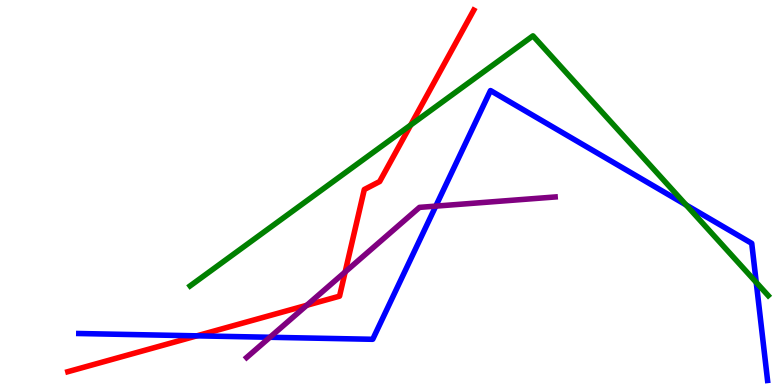[{'lines': ['blue', 'red'], 'intersections': [{'x': 2.54, 'y': 1.28}]}, {'lines': ['green', 'red'], 'intersections': [{'x': 5.3, 'y': 6.75}]}, {'lines': ['purple', 'red'], 'intersections': [{'x': 3.96, 'y': 2.07}, {'x': 4.45, 'y': 2.94}]}, {'lines': ['blue', 'green'], 'intersections': [{'x': 8.85, 'y': 4.68}, {'x': 9.76, 'y': 2.67}]}, {'lines': ['blue', 'purple'], 'intersections': [{'x': 3.48, 'y': 1.24}, {'x': 5.62, 'y': 4.65}]}, {'lines': ['green', 'purple'], 'intersections': []}]